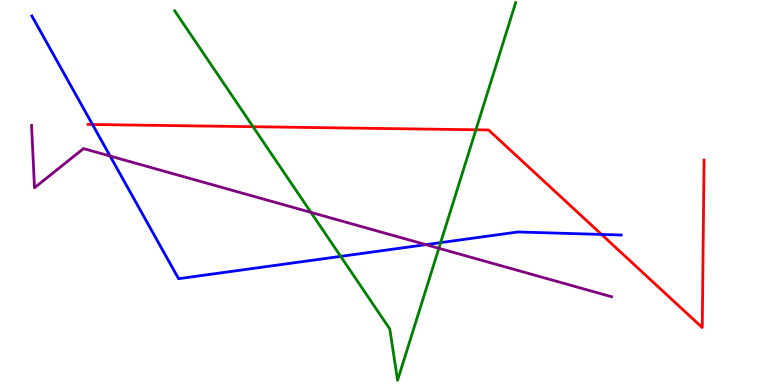[{'lines': ['blue', 'red'], 'intersections': [{'x': 1.19, 'y': 6.77}, {'x': 7.76, 'y': 3.91}]}, {'lines': ['green', 'red'], 'intersections': [{'x': 3.26, 'y': 6.71}, {'x': 6.14, 'y': 6.63}]}, {'lines': ['purple', 'red'], 'intersections': []}, {'lines': ['blue', 'green'], 'intersections': [{'x': 4.4, 'y': 3.34}, {'x': 5.69, 'y': 3.7}]}, {'lines': ['blue', 'purple'], 'intersections': [{'x': 1.42, 'y': 5.95}, {'x': 5.5, 'y': 3.65}]}, {'lines': ['green', 'purple'], 'intersections': [{'x': 4.01, 'y': 4.48}, {'x': 5.66, 'y': 3.55}]}]